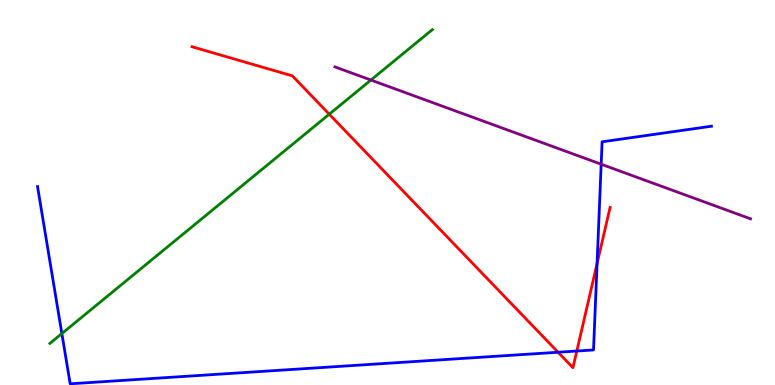[{'lines': ['blue', 'red'], 'intersections': [{'x': 7.2, 'y': 0.851}, {'x': 7.44, 'y': 0.882}, {'x': 7.7, 'y': 3.15}]}, {'lines': ['green', 'red'], 'intersections': [{'x': 4.25, 'y': 7.03}]}, {'lines': ['purple', 'red'], 'intersections': []}, {'lines': ['blue', 'green'], 'intersections': [{'x': 0.798, 'y': 1.34}]}, {'lines': ['blue', 'purple'], 'intersections': [{'x': 7.76, 'y': 5.73}]}, {'lines': ['green', 'purple'], 'intersections': [{'x': 4.79, 'y': 7.92}]}]